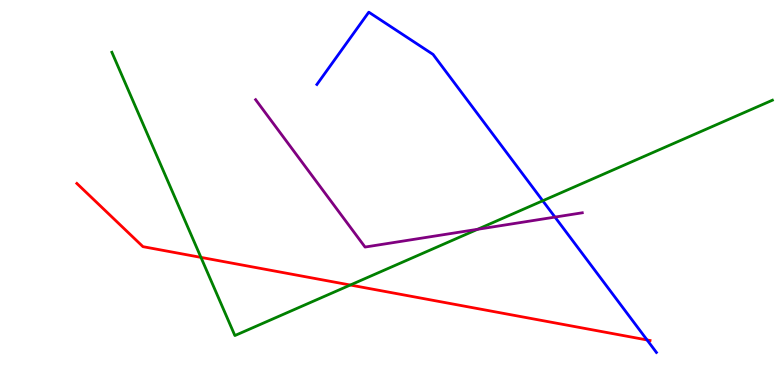[{'lines': ['blue', 'red'], 'intersections': [{'x': 8.35, 'y': 1.17}]}, {'lines': ['green', 'red'], 'intersections': [{'x': 2.59, 'y': 3.31}, {'x': 4.52, 'y': 2.6}]}, {'lines': ['purple', 'red'], 'intersections': []}, {'lines': ['blue', 'green'], 'intersections': [{'x': 7.0, 'y': 4.79}]}, {'lines': ['blue', 'purple'], 'intersections': [{'x': 7.16, 'y': 4.36}]}, {'lines': ['green', 'purple'], 'intersections': [{'x': 6.16, 'y': 4.04}]}]